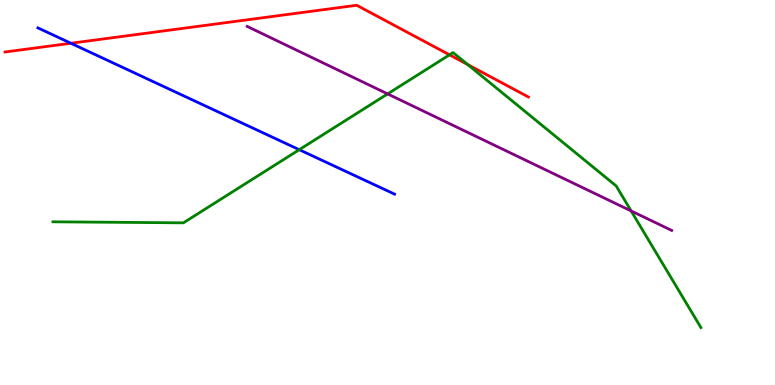[{'lines': ['blue', 'red'], 'intersections': [{'x': 0.914, 'y': 8.88}]}, {'lines': ['green', 'red'], 'intersections': [{'x': 5.8, 'y': 8.58}, {'x': 6.03, 'y': 8.32}]}, {'lines': ['purple', 'red'], 'intersections': []}, {'lines': ['blue', 'green'], 'intersections': [{'x': 3.86, 'y': 6.11}]}, {'lines': ['blue', 'purple'], 'intersections': []}, {'lines': ['green', 'purple'], 'intersections': [{'x': 5.0, 'y': 7.56}, {'x': 8.14, 'y': 4.52}]}]